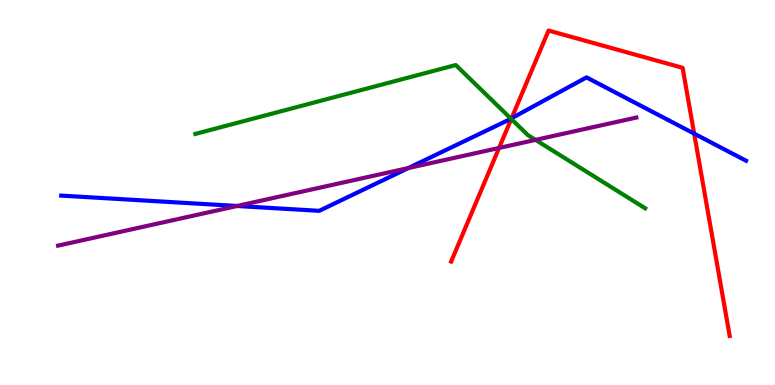[{'lines': ['blue', 'red'], 'intersections': [{'x': 6.6, 'y': 6.93}, {'x': 8.96, 'y': 6.53}]}, {'lines': ['green', 'red'], 'intersections': [{'x': 6.6, 'y': 6.91}]}, {'lines': ['purple', 'red'], 'intersections': [{'x': 6.44, 'y': 6.16}]}, {'lines': ['blue', 'green'], 'intersections': [{'x': 6.59, 'y': 6.92}]}, {'lines': ['blue', 'purple'], 'intersections': [{'x': 3.06, 'y': 4.65}, {'x': 5.27, 'y': 5.63}]}, {'lines': ['green', 'purple'], 'intersections': [{'x': 6.91, 'y': 6.37}]}]